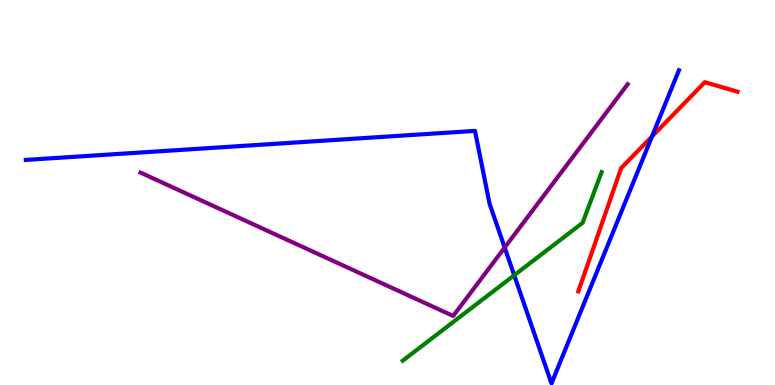[{'lines': ['blue', 'red'], 'intersections': [{'x': 8.41, 'y': 6.46}]}, {'lines': ['green', 'red'], 'intersections': []}, {'lines': ['purple', 'red'], 'intersections': []}, {'lines': ['blue', 'green'], 'intersections': [{'x': 6.64, 'y': 2.85}]}, {'lines': ['blue', 'purple'], 'intersections': [{'x': 6.51, 'y': 3.57}]}, {'lines': ['green', 'purple'], 'intersections': []}]